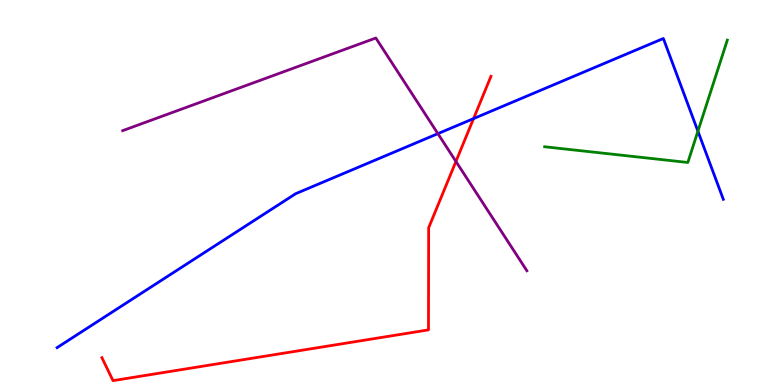[{'lines': ['blue', 'red'], 'intersections': [{'x': 6.11, 'y': 6.92}]}, {'lines': ['green', 'red'], 'intersections': []}, {'lines': ['purple', 'red'], 'intersections': [{'x': 5.88, 'y': 5.81}]}, {'lines': ['blue', 'green'], 'intersections': [{'x': 9.01, 'y': 6.59}]}, {'lines': ['blue', 'purple'], 'intersections': [{'x': 5.65, 'y': 6.53}]}, {'lines': ['green', 'purple'], 'intersections': []}]